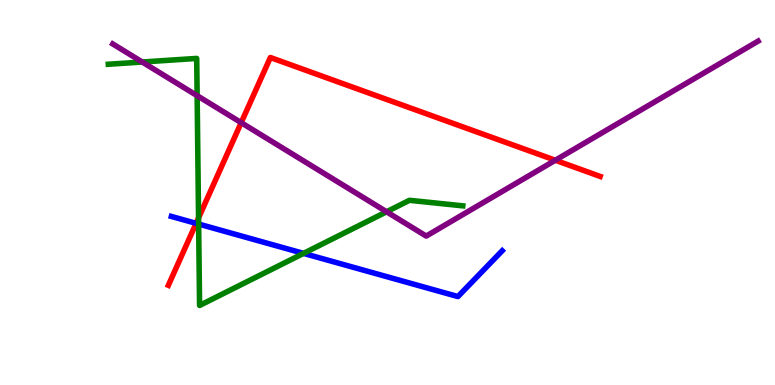[{'lines': ['blue', 'red'], 'intersections': [{'x': 2.53, 'y': 4.2}]}, {'lines': ['green', 'red'], 'intersections': [{'x': 2.56, 'y': 4.34}]}, {'lines': ['purple', 'red'], 'intersections': [{'x': 3.11, 'y': 6.81}, {'x': 7.17, 'y': 5.84}]}, {'lines': ['blue', 'green'], 'intersections': [{'x': 2.56, 'y': 4.18}, {'x': 3.92, 'y': 3.42}]}, {'lines': ['blue', 'purple'], 'intersections': []}, {'lines': ['green', 'purple'], 'intersections': [{'x': 1.84, 'y': 8.39}, {'x': 2.54, 'y': 7.52}, {'x': 4.99, 'y': 4.5}]}]